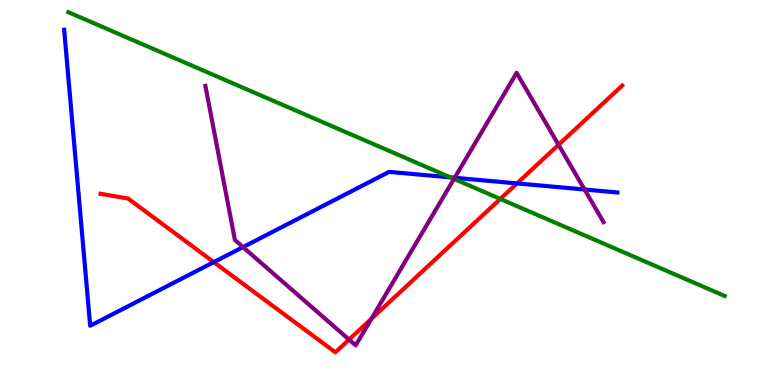[{'lines': ['blue', 'red'], 'intersections': [{'x': 2.76, 'y': 3.19}, {'x': 6.67, 'y': 5.24}]}, {'lines': ['green', 'red'], 'intersections': [{'x': 6.46, 'y': 4.83}]}, {'lines': ['purple', 'red'], 'intersections': [{'x': 4.5, 'y': 1.18}, {'x': 4.79, 'y': 1.72}, {'x': 7.21, 'y': 6.24}]}, {'lines': ['blue', 'green'], 'intersections': [{'x': 5.81, 'y': 5.39}]}, {'lines': ['blue', 'purple'], 'intersections': [{'x': 3.14, 'y': 3.58}, {'x': 5.87, 'y': 5.38}, {'x': 7.54, 'y': 5.08}]}, {'lines': ['green', 'purple'], 'intersections': [{'x': 5.86, 'y': 5.35}]}]